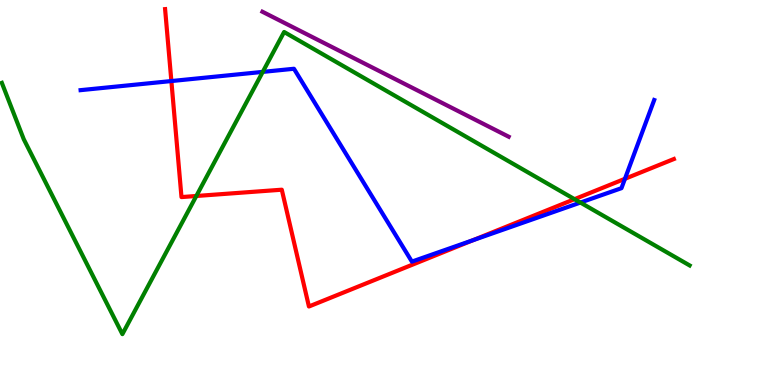[{'lines': ['blue', 'red'], 'intersections': [{'x': 2.21, 'y': 7.89}, {'x': 6.1, 'y': 3.76}, {'x': 8.06, 'y': 5.36}]}, {'lines': ['green', 'red'], 'intersections': [{'x': 2.53, 'y': 4.91}, {'x': 7.41, 'y': 4.83}]}, {'lines': ['purple', 'red'], 'intersections': []}, {'lines': ['blue', 'green'], 'intersections': [{'x': 3.39, 'y': 8.13}, {'x': 7.49, 'y': 4.74}]}, {'lines': ['blue', 'purple'], 'intersections': []}, {'lines': ['green', 'purple'], 'intersections': []}]